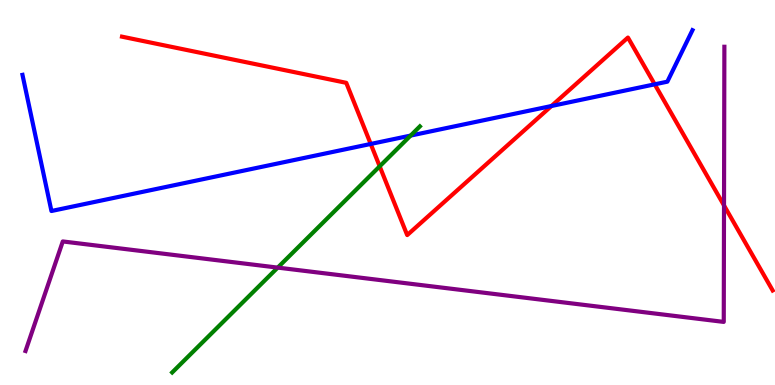[{'lines': ['blue', 'red'], 'intersections': [{'x': 4.78, 'y': 6.26}, {'x': 7.12, 'y': 7.25}, {'x': 8.45, 'y': 7.81}]}, {'lines': ['green', 'red'], 'intersections': [{'x': 4.9, 'y': 5.68}]}, {'lines': ['purple', 'red'], 'intersections': [{'x': 9.34, 'y': 4.66}]}, {'lines': ['blue', 'green'], 'intersections': [{'x': 5.3, 'y': 6.48}]}, {'lines': ['blue', 'purple'], 'intersections': []}, {'lines': ['green', 'purple'], 'intersections': [{'x': 3.58, 'y': 3.05}]}]